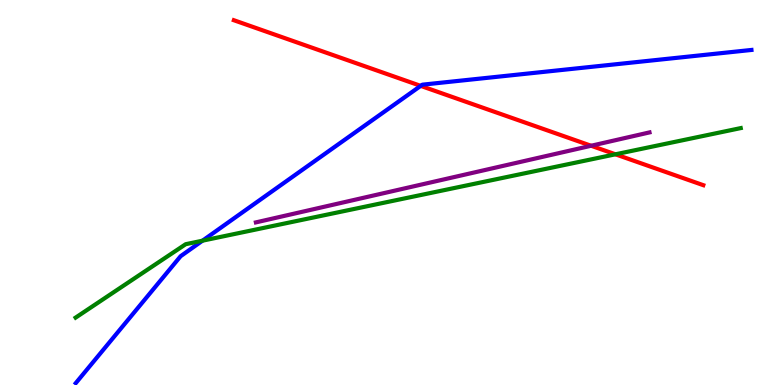[{'lines': ['blue', 'red'], 'intersections': [{'x': 5.43, 'y': 7.77}]}, {'lines': ['green', 'red'], 'intersections': [{'x': 7.94, 'y': 5.99}]}, {'lines': ['purple', 'red'], 'intersections': [{'x': 7.63, 'y': 6.21}]}, {'lines': ['blue', 'green'], 'intersections': [{'x': 2.61, 'y': 3.75}]}, {'lines': ['blue', 'purple'], 'intersections': []}, {'lines': ['green', 'purple'], 'intersections': []}]